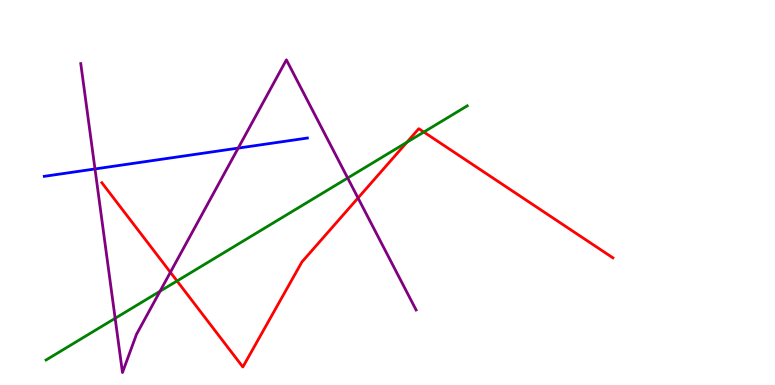[{'lines': ['blue', 'red'], 'intersections': []}, {'lines': ['green', 'red'], 'intersections': [{'x': 2.28, 'y': 2.7}, {'x': 5.25, 'y': 6.3}, {'x': 5.47, 'y': 6.57}]}, {'lines': ['purple', 'red'], 'intersections': [{'x': 2.2, 'y': 2.93}, {'x': 4.62, 'y': 4.86}]}, {'lines': ['blue', 'green'], 'intersections': []}, {'lines': ['blue', 'purple'], 'intersections': [{'x': 1.23, 'y': 5.61}, {'x': 3.07, 'y': 6.15}]}, {'lines': ['green', 'purple'], 'intersections': [{'x': 1.49, 'y': 1.73}, {'x': 2.07, 'y': 2.44}, {'x': 4.49, 'y': 5.38}]}]